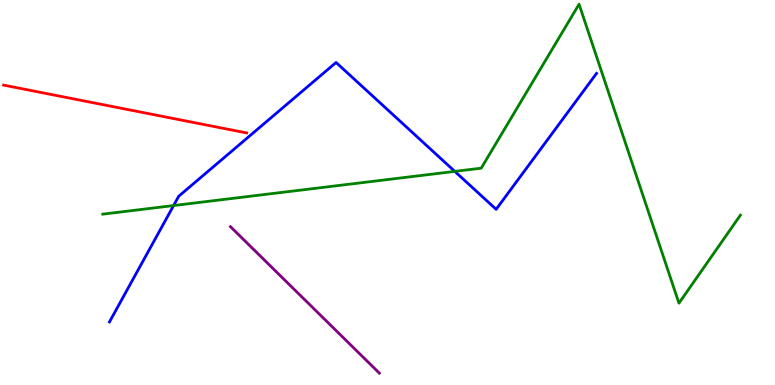[{'lines': ['blue', 'red'], 'intersections': []}, {'lines': ['green', 'red'], 'intersections': []}, {'lines': ['purple', 'red'], 'intersections': []}, {'lines': ['blue', 'green'], 'intersections': [{'x': 2.24, 'y': 4.66}, {'x': 5.87, 'y': 5.55}]}, {'lines': ['blue', 'purple'], 'intersections': []}, {'lines': ['green', 'purple'], 'intersections': []}]